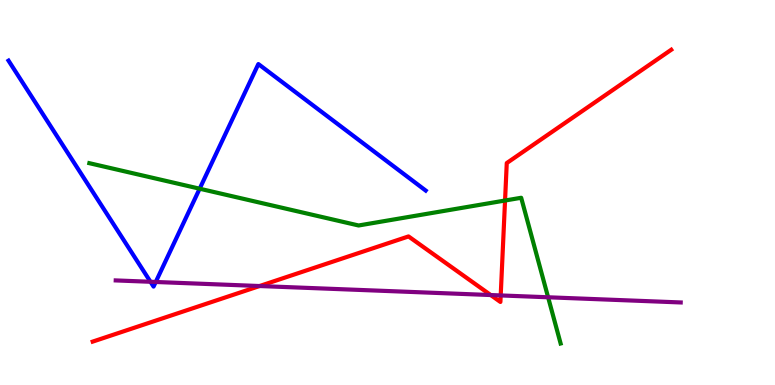[{'lines': ['blue', 'red'], 'intersections': []}, {'lines': ['green', 'red'], 'intersections': [{'x': 6.52, 'y': 4.79}]}, {'lines': ['purple', 'red'], 'intersections': [{'x': 3.35, 'y': 2.57}, {'x': 6.33, 'y': 2.34}, {'x': 6.46, 'y': 2.33}]}, {'lines': ['blue', 'green'], 'intersections': [{'x': 2.58, 'y': 5.1}]}, {'lines': ['blue', 'purple'], 'intersections': [{'x': 1.94, 'y': 2.68}, {'x': 2.01, 'y': 2.68}]}, {'lines': ['green', 'purple'], 'intersections': [{'x': 7.07, 'y': 2.28}]}]